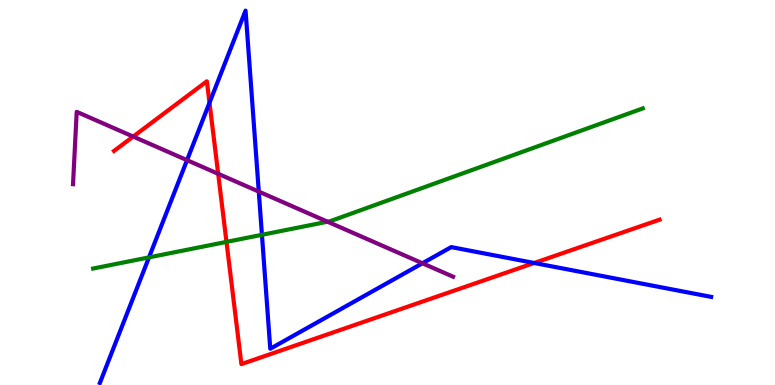[{'lines': ['blue', 'red'], 'intersections': [{'x': 2.7, 'y': 7.33}, {'x': 6.89, 'y': 3.17}]}, {'lines': ['green', 'red'], 'intersections': [{'x': 2.92, 'y': 3.72}]}, {'lines': ['purple', 'red'], 'intersections': [{'x': 1.72, 'y': 6.45}, {'x': 2.82, 'y': 5.49}]}, {'lines': ['blue', 'green'], 'intersections': [{'x': 1.92, 'y': 3.31}, {'x': 3.38, 'y': 3.9}]}, {'lines': ['blue', 'purple'], 'intersections': [{'x': 2.41, 'y': 5.84}, {'x': 3.34, 'y': 5.02}, {'x': 5.45, 'y': 3.16}]}, {'lines': ['green', 'purple'], 'intersections': [{'x': 4.23, 'y': 4.24}]}]